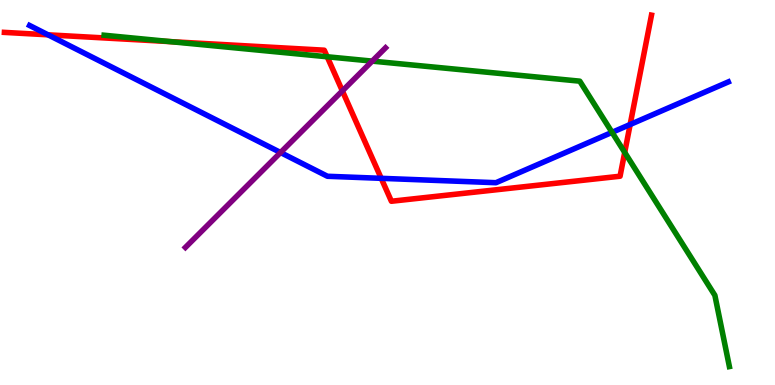[{'lines': ['blue', 'red'], 'intersections': [{'x': 0.62, 'y': 9.1}, {'x': 4.92, 'y': 5.37}, {'x': 8.13, 'y': 6.77}]}, {'lines': ['green', 'red'], 'intersections': [{'x': 2.2, 'y': 8.92}, {'x': 4.22, 'y': 8.53}, {'x': 8.06, 'y': 6.04}]}, {'lines': ['purple', 'red'], 'intersections': [{'x': 4.42, 'y': 7.64}]}, {'lines': ['blue', 'green'], 'intersections': [{'x': 7.9, 'y': 6.56}]}, {'lines': ['blue', 'purple'], 'intersections': [{'x': 3.62, 'y': 6.04}]}, {'lines': ['green', 'purple'], 'intersections': [{'x': 4.8, 'y': 8.41}]}]